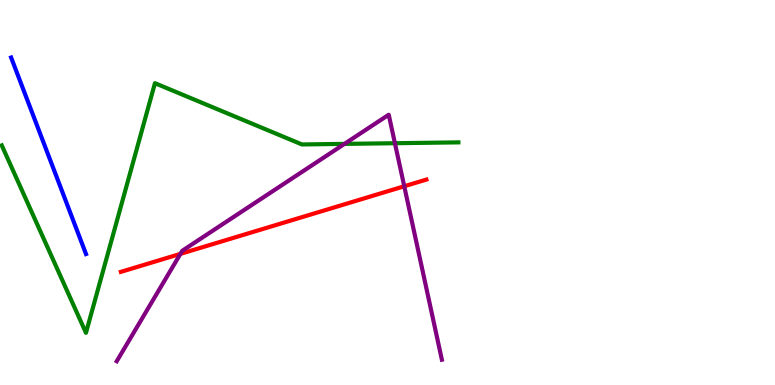[{'lines': ['blue', 'red'], 'intersections': []}, {'lines': ['green', 'red'], 'intersections': []}, {'lines': ['purple', 'red'], 'intersections': [{'x': 2.33, 'y': 3.41}, {'x': 5.22, 'y': 5.16}]}, {'lines': ['blue', 'green'], 'intersections': []}, {'lines': ['blue', 'purple'], 'intersections': []}, {'lines': ['green', 'purple'], 'intersections': [{'x': 4.44, 'y': 6.26}, {'x': 5.1, 'y': 6.28}]}]